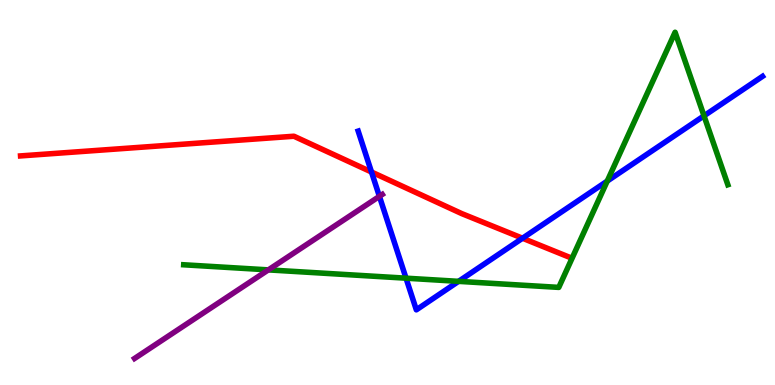[{'lines': ['blue', 'red'], 'intersections': [{'x': 4.79, 'y': 5.53}, {'x': 6.74, 'y': 3.81}]}, {'lines': ['green', 'red'], 'intersections': []}, {'lines': ['purple', 'red'], 'intersections': []}, {'lines': ['blue', 'green'], 'intersections': [{'x': 5.24, 'y': 2.77}, {'x': 5.92, 'y': 2.69}, {'x': 7.84, 'y': 5.3}, {'x': 9.08, 'y': 6.99}]}, {'lines': ['blue', 'purple'], 'intersections': [{'x': 4.9, 'y': 4.9}]}, {'lines': ['green', 'purple'], 'intersections': [{'x': 3.46, 'y': 2.99}]}]